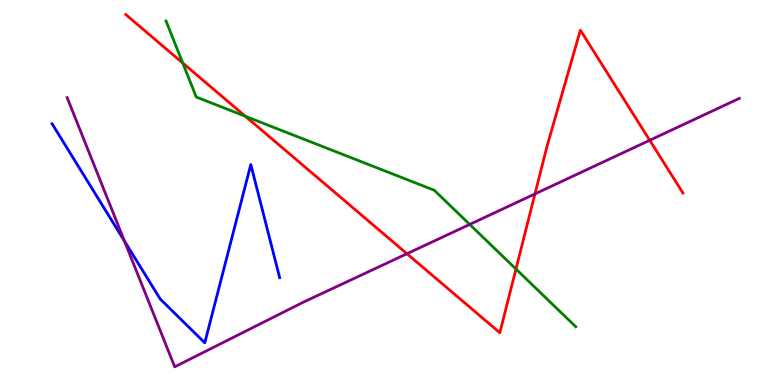[{'lines': ['blue', 'red'], 'intersections': []}, {'lines': ['green', 'red'], 'intersections': [{'x': 2.36, 'y': 8.36}, {'x': 3.17, 'y': 6.98}, {'x': 6.66, 'y': 3.01}]}, {'lines': ['purple', 'red'], 'intersections': [{'x': 5.25, 'y': 3.41}, {'x': 6.9, 'y': 4.96}, {'x': 8.38, 'y': 6.36}]}, {'lines': ['blue', 'green'], 'intersections': []}, {'lines': ['blue', 'purple'], 'intersections': [{'x': 1.61, 'y': 3.74}]}, {'lines': ['green', 'purple'], 'intersections': [{'x': 6.06, 'y': 4.17}]}]